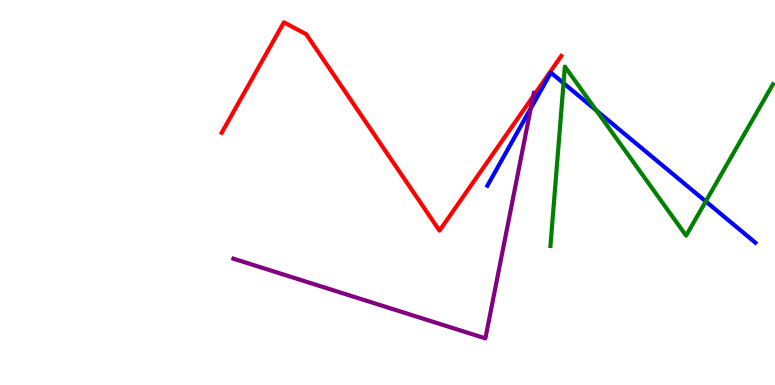[{'lines': ['blue', 'red'], 'intersections': []}, {'lines': ['green', 'red'], 'intersections': []}, {'lines': ['purple', 'red'], 'intersections': [{'x': 6.88, 'y': 7.5}]}, {'lines': ['blue', 'green'], 'intersections': [{'x': 7.27, 'y': 7.84}, {'x': 7.69, 'y': 7.13}, {'x': 9.11, 'y': 4.77}]}, {'lines': ['blue', 'purple'], 'intersections': [{'x': 6.85, 'y': 7.18}]}, {'lines': ['green', 'purple'], 'intersections': []}]